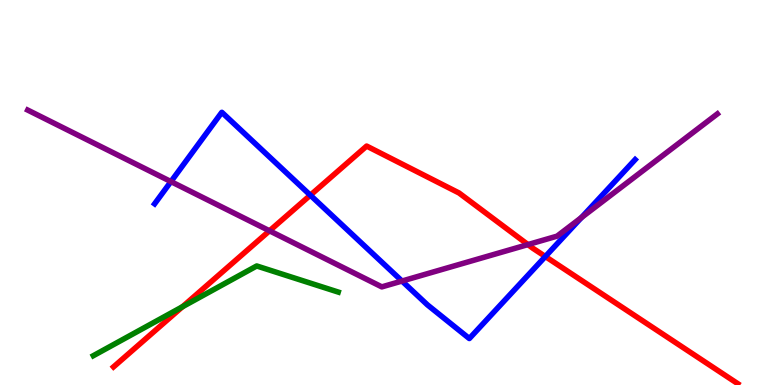[{'lines': ['blue', 'red'], 'intersections': [{'x': 4.0, 'y': 4.93}, {'x': 7.04, 'y': 3.34}]}, {'lines': ['green', 'red'], 'intersections': [{'x': 2.35, 'y': 2.03}]}, {'lines': ['purple', 'red'], 'intersections': [{'x': 3.48, 'y': 4.0}, {'x': 6.81, 'y': 3.65}]}, {'lines': ['blue', 'green'], 'intersections': []}, {'lines': ['blue', 'purple'], 'intersections': [{'x': 2.21, 'y': 5.28}, {'x': 5.19, 'y': 2.7}, {'x': 7.5, 'y': 4.35}]}, {'lines': ['green', 'purple'], 'intersections': []}]